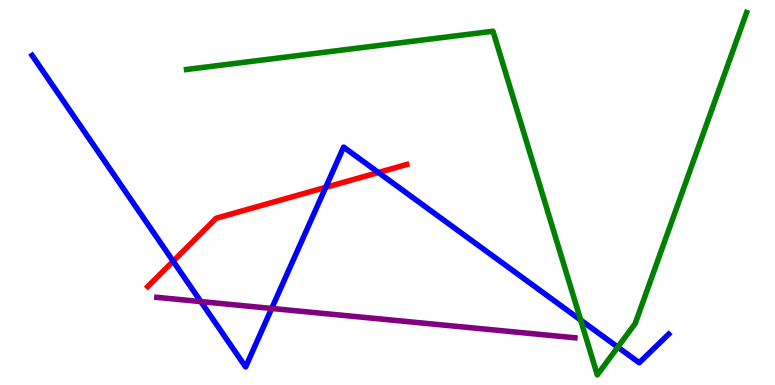[{'lines': ['blue', 'red'], 'intersections': [{'x': 2.23, 'y': 3.21}, {'x': 4.2, 'y': 5.13}, {'x': 4.88, 'y': 5.52}]}, {'lines': ['green', 'red'], 'intersections': []}, {'lines': ['purple', 'red'], 'intersections': []}, {'lines': ['blue', 'green'], 'intersections': [{'x': 7.49, 'y': 1.69}, {'x': 7.97, 'y': 0.984}]}, {'lines': ['blue', 'purple'], 'intersections': [{'x': 2.59, 'y': 2.17}, {'x': 3.51, 'y': 1.99}]}, {'lines': ['green', 'purple'], 'intersections': []}]